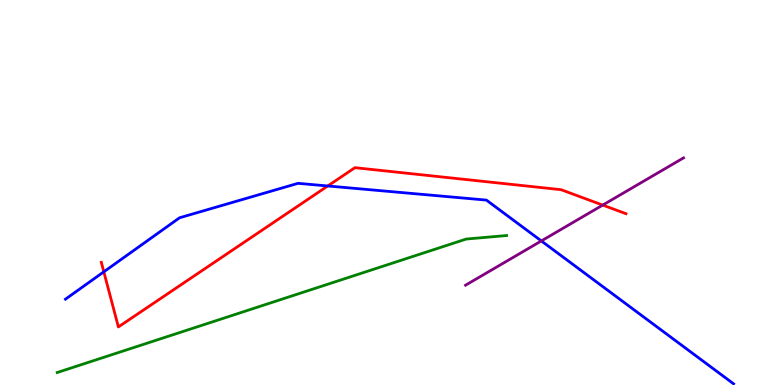[{'lines': ['blue', 'red'], 'intersections': [{'x': 1.34, 'y': 2.94}, {'x': 4.23, 'y': 5.17}]}, {'lines': ['green', 'red'], 'intersections': []}, {'lines': ['purple', 'red'], 'intersections': [{'x': 7.78, 'y': 4.67}]}, {'lines': ['blue', 'green'], 'intersections': []}, {'lines': ['blue', 'purple'], 'intersections': [{'x': 6.99, 'y': 3.74}]}, {'lines': ['green', 'purple'], 'intersections': []}]